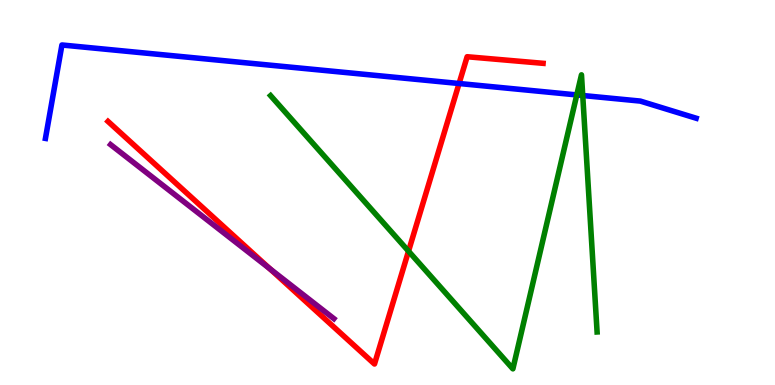[{'lines': ['blue', 'red'], 'intersections': [{'x': 5.92, 'y': 7.83}]}, {'lines': ['green', 'red'], 'intersections': [{'x': 5.27, 'y': 3.48}]}, {'lines': ['purple', 'red'], 'intersections': [{'x': 3.48, 'y': 3.02}]}, {'lines': ['blue', 'green'], 'intersections': [{'x': 7.44, 'y': 7.53}, {'x': 7.52, 'y': 7.52}]}, {'lines': ['blue', 'purple'], 'intersections': []}, {'lines': ['green', 'purple'], 'intersections': []}]